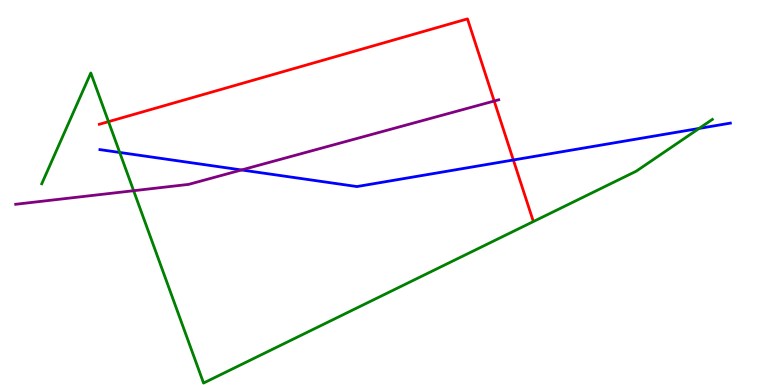[{'lines': ['blue', 'red'], 'intersections': [{'x': 6.62, 'y': 5.84}]}, {'lines': ['green', 'red'], 'intersections': [{'x': 1.4, 'y': 6.84}]}, {'lines': ['purple', 'red'], 'intersections': [{'x': 6.38, 'y': 7.38}]}, {'lines': ['blue', 'green'], 'intersections': [{'x': 1.54, 'y': 6.04}, {'x': 9.02, 'y': 6.66}]}, {'lines': ['blue', 'purple'], 'intersections': [{'x': 3.12, 'y': 5.59}]}, {'lines': ['green', 'purple'], 'intersections': [{'x': 1.72, 'y': 5.05}]}]